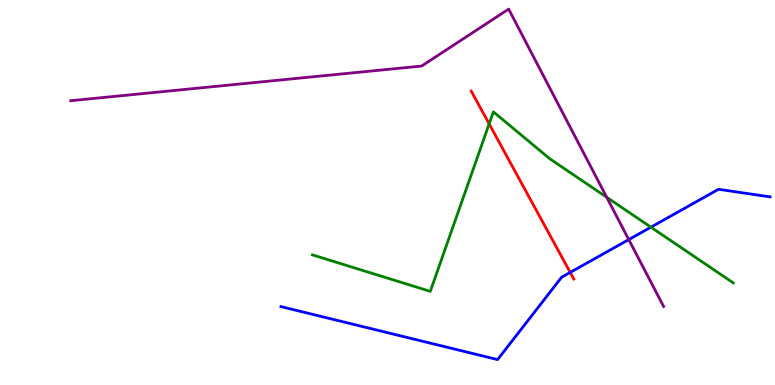[{'lines': ['blue', 'red'], 'intersections': [{'x': 7.36, 'y': 2.92}]}, {'lines': ['green', 'red'], 'intersections': [{'x': 6.31, 'y': 6.78}]}, {'lines': ['purple', 'red'], 'intersections': []}, {'lines': ['blue', 'green'], 'intersections': [{'x': 8.4, 'y': 4.1}]}, {'lines': ['blue', 'purple'], 'intersections': [{'x': 8.11, 'y': 3.78}]}, {'lines': ['green', 'purple'], 'intersections': [{'x': 7.83, 'y': 4.88}]}]